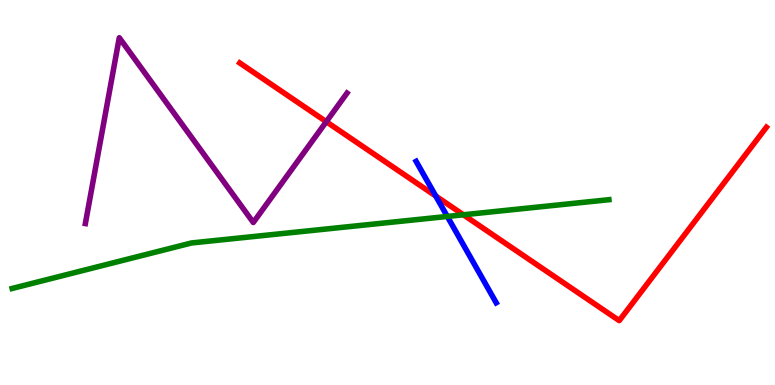[{'lines': ['blue', 'red'], 'intersections': [{'x': 5.62, 'y': 4.91}]}, {'lines': ['green', 'red'], 'intersections': [{'x': 5.98, 'y': 4.42}]}, {'lines': ['purple', 'red'], 'intersections': [{'x': 4.21, 'y': 6.84}]}, {'lines': ['blue', 'green'], 'intersections': [{'x': 5.77, 'y': 4.38}]}, {'lines': ['blue', 'purple'], 'intersections': []}, {'lines': ['green', 'purple'], 'intersections': []}]